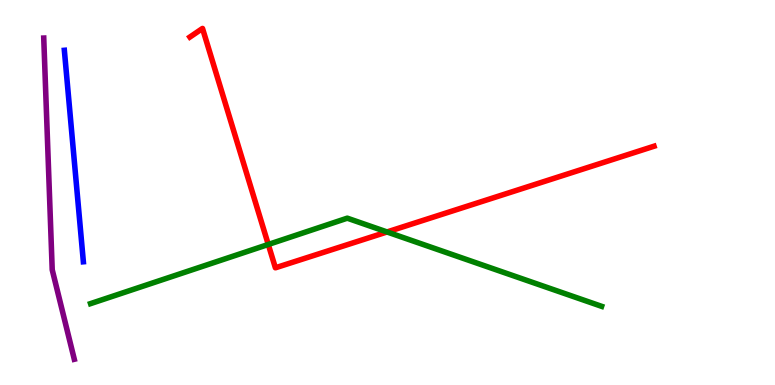[{'lines': ['blue', 'red'], 'intersections': []}, {'lines': ['green', 'red'], 'intersections': [{'x': 3.46, 'y': 3.65}, {'x': 4.99, 'y': 3.98}]}, {'lines': ['purple', 'red'], 'intersections': []}, {'lines': ['blue', 'green'], 'intersections': []}, {'lines': ['blue', 'purple'], 'intersections': []}, {'lines': ['green', 'purple'], 'intersections': []}]